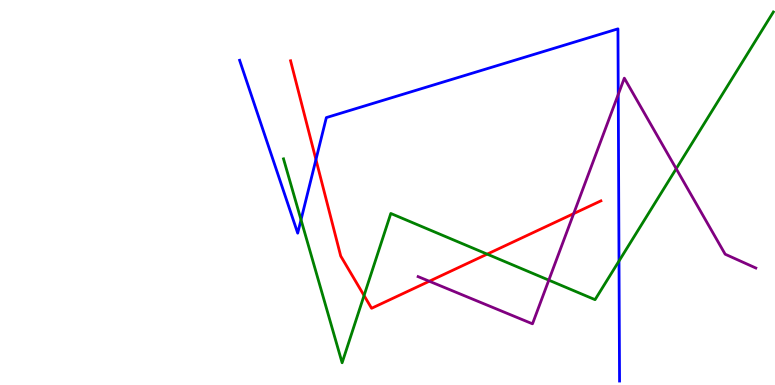[{'lines': ['blue', 'red'], 'intersections': [{'x': 4.08, 'y': 5.86}]}, {'lines': ['green', 'red'], 'intersections': [{'x': 4.7, 'y': 2.32}, {'x': 6.29, 'y': 3.4}]}, {'lines': ['purple', 'red'], 'intersections': [{'x': 5.54, 'y': 2.69}, {'x': 7.4, 'y': 4.45}]}, {'lines': ['blue', 'green'], 'intersections': [{'x': 3.88, 'y': 4.29}, {'x': 7.99, 'y': 3.22}]}, {'lines': ['blue', 'purple'], 'intersections': [{'x': 7.98, 'y': 7.55}]}, {'lines': ['green', 'purple'], 'intersections': [{'x': 7.08, 'y': 2.72}, {'x': 8.73, 'y': 5.62}]}]